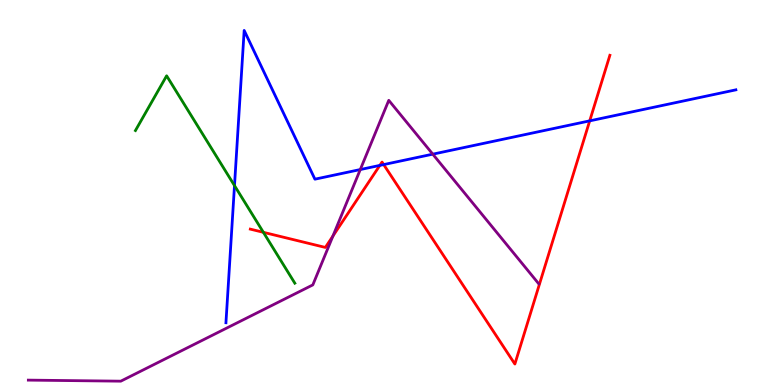[{'lines': ['blue', 'red'], 'intersections': [{'x': 4.9, 'y': 5.7}, {'x': 4.95, 'y': 5.73}, {'x': 7.61, 'y': 6.86}]}, {'lines': ['green', 'red'], 'intersections': [{'x': 3.4, 'y': 3.97}]}, {'lines': ['purple', 'red'], 'intersections': [{'x': 4.3, 'y': 3.87}]}, {'lines': ['blue', 'green'], 'intersections': [{'x': 3.03, 'y': 5.18}]}, {'lines': ['blue', 'purple'], 'intersections': [{'x': 4.65, 'y': 5.6}, {'x': 5.58, 'y': 6.0}]}, {'lines': ['green', 'purple'], 'intersections': []}]